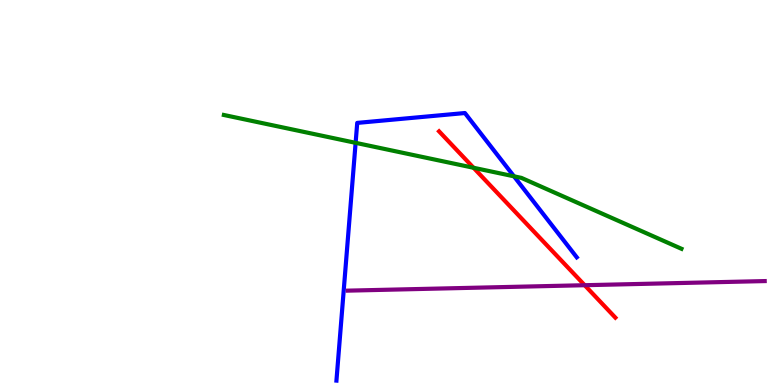[{'lines': ['blue', 'red'], 'intersections': []}, {'lines': ['green', 'red'], 'intersections': [{'x': 6.11, 'y': 5.64}]}, {'lines': ['purple', 'red'], 'intersections': [{'x': 7.54, 'y': 2.59}]}, {'lines': ['blue', 'green'], 'intersections': [{'x': 4.59, 'y': 6.29}, {'x': 6.63, 'y': 5.42}]}, {'lines': ['blue', 'purple'], 'intersections': []}, {'lines': ['green', 'purple'], 'intersections': []}]